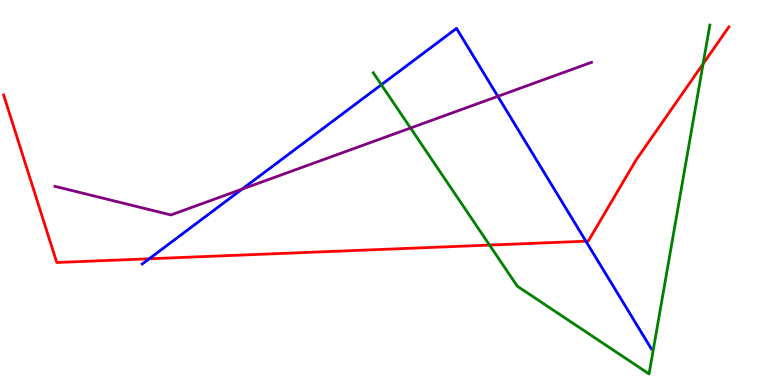[{'lines': ['blue', 'red'], 'intersections': [{'x': 1.93, 'y': 3.28}, {'x': 7.56, 'y': 3.74}]}, {'lines': ['green', 'red'], 'intersections': [{'x': 6.32, 'y': 3.63}, {'x': 9.07, 'y': 8.34}]}, {'lines': ['purple', 'red'], 'intersections': []}, {'lines': ['blue', 'green'], 'intersections': [{'x': 4.92, 'y': 7.8}]}, {'lines': ['blue', 'purple'], 'intersections': [{'x': 3.12, 'y': 5.09}, {'x': 6.42, 'y': 7.5}]}, {'lines': ['green', 'purple'], 'intersections': [{'x': 5.3, 'y': 6.68}]}]